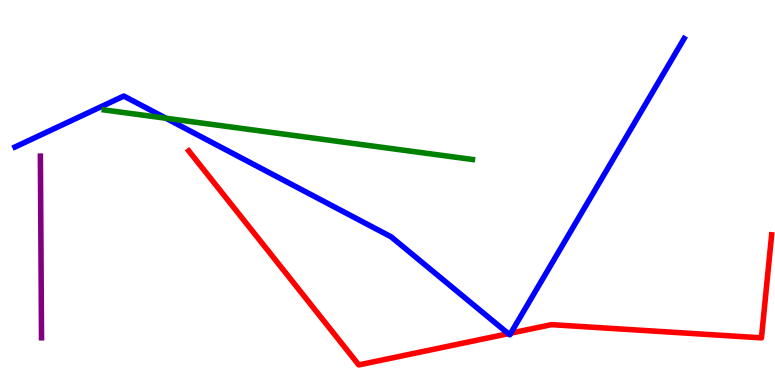[{'lines': ['blue', 'red'], 'intersections': [{'x': 6.56, 'y': 1.33}, {'x': 6.59, 'y': 1.35}]}, {'lines': ['green', 'red'], 'intersections': []}, {'lines': ['purple', 'red'], 'intersections': []}, {'lines': ['blue', 'green'], 'intersections': [{'x': 2.14, 'y': 6.93}]}, {'lines': ['blue', 'purple'], 'intersections': []}, {'lines': ['green', 'purple'], 'intersections': []}]